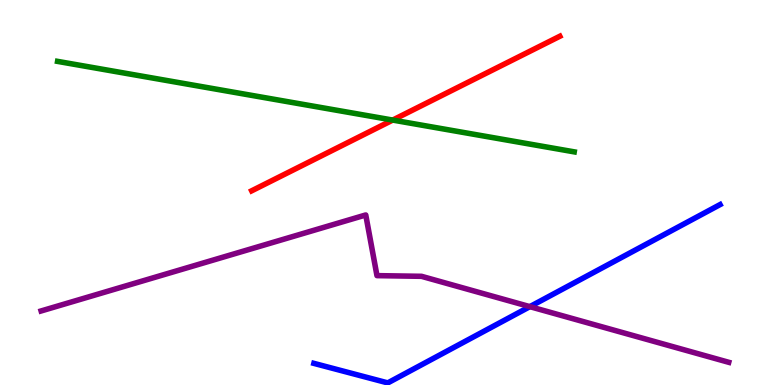[{'lines': ['blue', 'red'], 'intersections': []}, {'lines': ['green', 'red'], 'intersections': [{'x': 5.07, 'y': 6.88}]}, {'lines': ['purple', 'red'], 'intersections': []}, {'lines': ['blue', 'green'], 'intersections': []}, {'lines': ['blue', 'purple'], 'intersections': [{'x': 6.84, 'y': 2.04}]}, {'lines': ['green', 'purple'], 'intersections': []}]